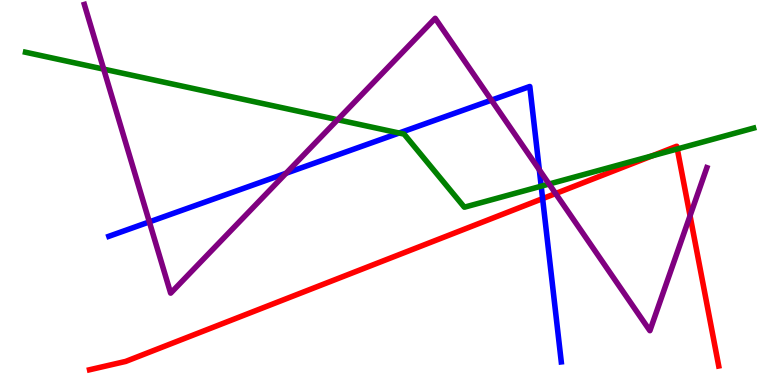[{'lines': ['blue', 'red'], 'intersections': [{'x': 7.0, 'y': 4.84}]}, {'lines': ['green', 'red'], 'intersections': [{'x': 8.42, 'y': 5.95}, {'x': 8.74, 'y': 6.13}]}, {'lines': ['purple', 'red'], 'intersections': [{'x': 7.17, 'y': 4.97}, {'x': 8.9, 'y': 4.4}]}, {'lines': ['blue', 'green'], 'intersections': [{'x': 5.15, 'y': 6.54}, {'x': 6.98, 'y': 5.16}]}, {'lines': ['blue', 'purple'], 'intersections': [{'x': 1.93, 'y': 4.24}, {'x': 3.69, 'y': 5.5}, {'x': 6.34, 'y': 7.4}, {'x': 6.96, 'y': 5.59}]}, {'lines': ['green', 'purple'], 'intersections': [{'x': 1.34, 'y': 8.2}, {'x': 4.36, 'y': 6.89}, {'x': 7.08, 'y': 5.22}]}]